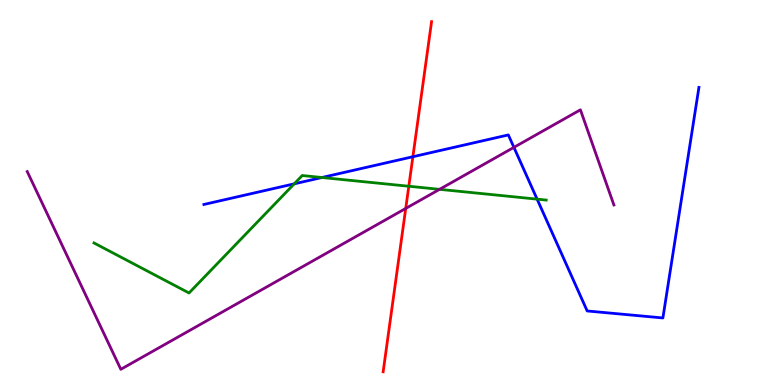[{'lines': ['blue', 'red'], 'intersections': [{'x': 5.33, 'y': 5.93}]}, {'lines': ['green', 'red'], 'intersections': [{'x': 5.27, 'y': 5.16}]}, {'lines': ['purple', 'red'], 'intersections': [{'x': 5.24, 'y': 4.59}]}, {'lines': ['blue', 'green'], 'intersections': [{'x': 3.8, 'y': 5.23}, {'x': 4.15, 'y': 5.39}, {'x': 6.93, 'y': 4.83}]}, {'lines': ['blue', 'purple'], 'intersections': [{'x': 6.63, 'y': 6.17}]}, {'lines': ['green', 'purple'], 'intersections': [{'x': 5.67, 'y': 5.08}]}]